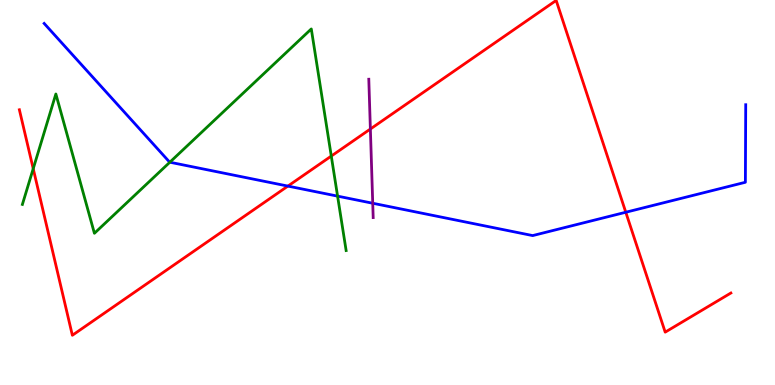[{'lines': ['blue', 'red'], 'intersections': [{'x': 3.71, 'y': 5.17}, {'x': 8.07, 'y': 4.49}]}, {'lines': ['green', 'red'], 'intersections': [{'x': 0.429, 'y': 5.62}, {'x': 4.27, 'y': 5.95}]}, {'lines': ['purple', 'red'], 'intersections': [{'x': 4.78, 'y': 6.65}]}, {'lines': ['blue', 'green'], 'intersections': [{'x': 2.19, 'y': 5.79}, {'x': 4.36, 'y': 4.91}]}, {'lines': ['blue', 'purple'], 'intersections': [{'x': 4.81, 'y': 4.72}]}, {'lines': ['green', 'purple'], 'intersections': []}]